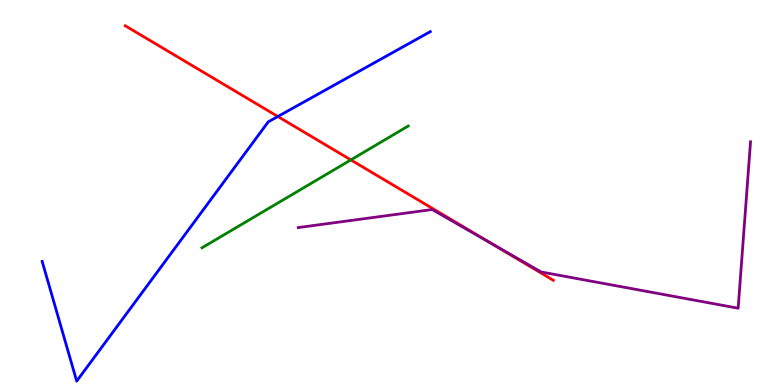[{'lines': ['blue', 'red'], 'intersections': [{'x': 3.59, 'y': 6.97}]}, {'lines': ['green', 'red'], 'intersections': [{'x': 4.53, 'y': 5.85}]}, {'lines': ['purple', 'red'], 'intersections': [{'x': 6.33, 'y': 3.69}]}, {'lines': ['blue', 'green'], 'intersections': []}, {'lines': ['blue', 'purple'], 'intersections': []}, {'lines': ['green', 'purple'], 'intersections': []}]